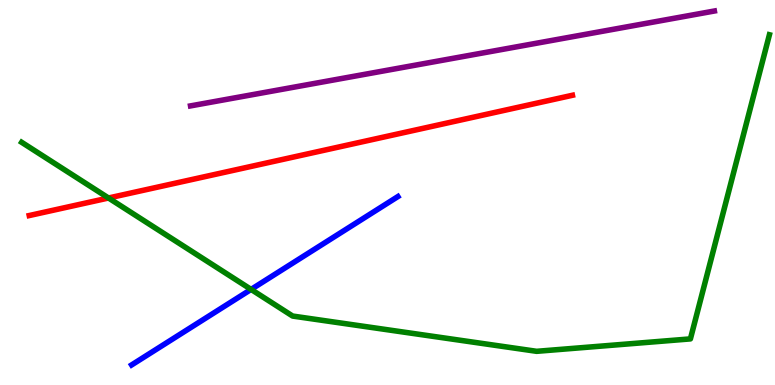[{'lines': ['blue', 'red'], 'intersections': []}, {'lines': ['green', 'red'], 'intersections': [{'x': 1.4, 'y': 4.86}]}, {'lines': ['purple', 'red'], 'intersections': []}, {'lines': ['blue', 'green'], 'intersections': [{'x': 3.24, 'y': 2.48}]}, {'lines': ['blue', 'purple'], 'intersections': []}, {'lines': ['green', 'purple'], 'intersections': []}]